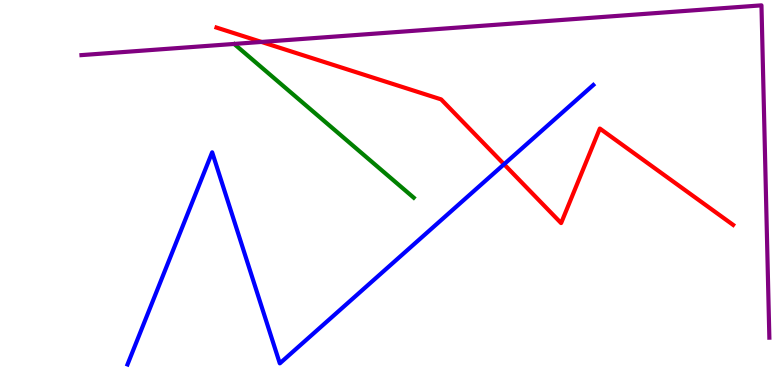[{'lines': ['blue', 'red'], 'intersections': [{'x': 6.5, 'y': 5.73}]}, {'lines': ['green', 'red'], 'intersections': []}, {'lines': ['purple', 'red'], 'intersections': [{'x': 3.37, 'y': 8.91}]}, {'lines': ['blue', 'green'], 'intersections': []}, {'lines': ['blue', 'purple'], 'intersections': []}, {'lines': ['green', 'purple'], 'intersections': []}]